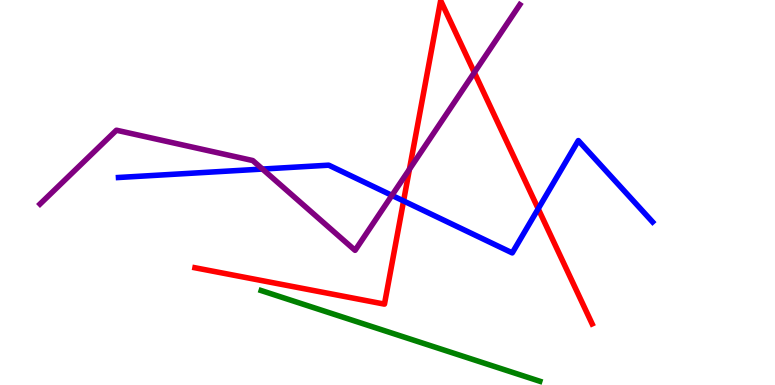[{'lines': ['blue', 'red'], 'intersections': [{'x': 5.21, 'y': 4.78}, {'x': 6.94, 'y': 4.58}]}, {'lines': ['green', 'red'], 'intersections': []}, {'lines': ['purple', 'red'], 'intersections': [{'x': 5.28, 'y': 5.6}, {'x': 6.12, 'y': 8.12}]}, {'lines': ['blue', 'green'], 'intersections': []}, {'lines': ['blue', 'purple'], 'intersections': [{'x': 3.39, 'y': 5.61}, {'x': 5.06, 'y': 4.93}]}, {'lines': ['green', 'purple'], 'intersections': []}]